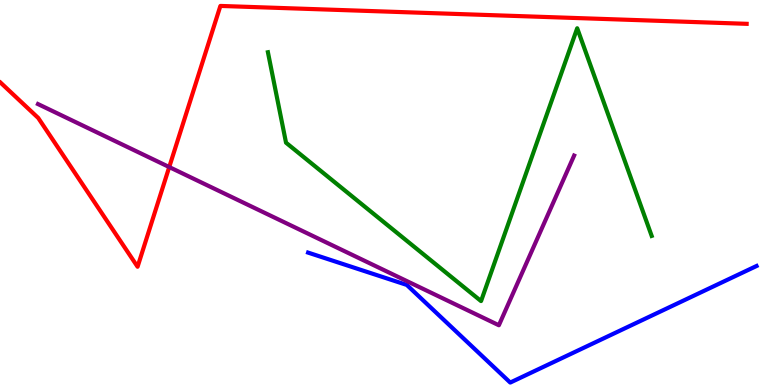[{'lines': ['blue', 'red'], 'intersections': []}, {'lines': ['green', 'red'], 'intersections': []}, {'lines': ['purple', 'red'], 'intersections': [{'x': 2.18, 'y': 5.66}]}, {'lines': ['blue', 'green'], 'intersections': []}, {'lines': ['blue', 'purple'], 'intersections': []}, {'lines': ['green', 'purple'], 'intersections': []}]